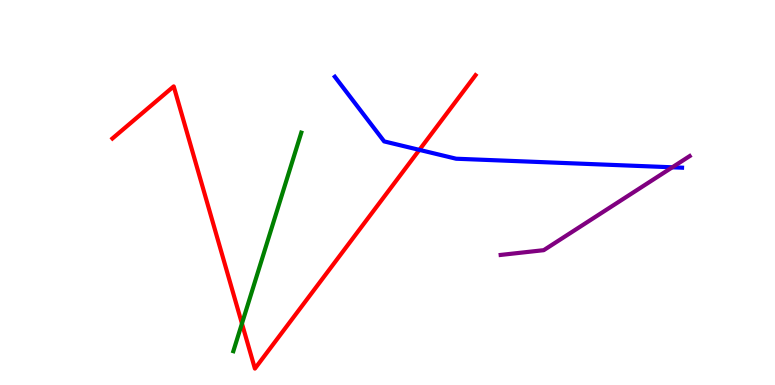[{'lines': ['blue', 'red'], 'intersections': [{'x': 5.41, 'y': 6.11}]}, {'lines': ['green', 'red'], 'intersections': [{'x': 3.12, 'y': 1.6}]}, {'lines': ['purple', 'red'], 'intersections': []}, {'lines': ['blue', 'green'], 'intersections': []}, {'lines': ['blue', 'purple'], 'intersections': [{'x': 8.67, 'y': 5.65}]}, {'lines': ['green', 'purple'], 'intersections': []}]